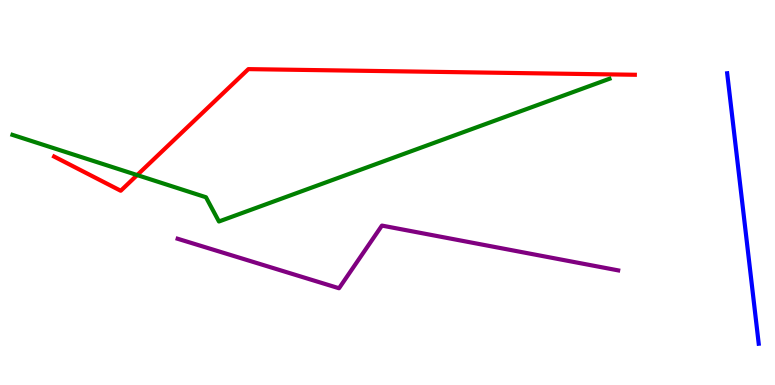[{'lines': ['blue', 'red'], 'intersections': []}, {'lines': ['green', 'red'], 'intersections': [{'x': 1.77, 'y': 5.45}]}, {'lines': ['purple', 'red'], 'intersections': []}, {'lines': ['blue', 'green'], 'intersections': []}, {'lines': ['blue', 'purple'], 'intersections': []}, {'lines': ['green', 'purple'], 'intersections': []}]